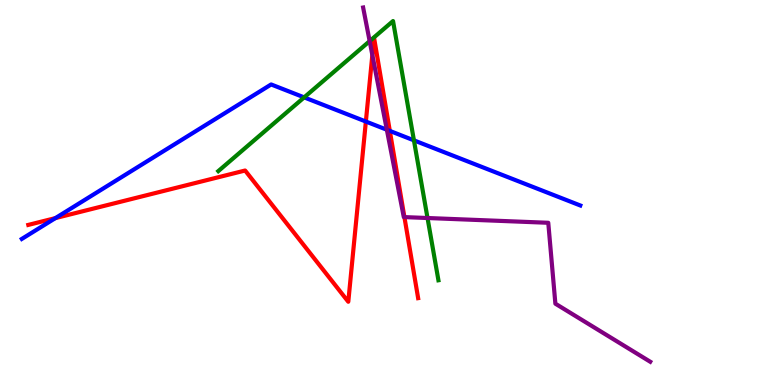[{'lines': ['blue', 'red'], 'intersections': [{'x': 0.715, 'y': 4.33}, {'x': 4.72, 'y': 6.84}, {'x': 5.03, 'y': 6.6}]}, {'lines': ['green', 'red'], 'intersections': []}, {'lines': ['purple', 'red'], 'intersections': [{'x': 4.8, 'y': 8.57}, {'x': 5.22, 'y': 4.36}]}, {'lines': ['blue', 'green'], 'intersections': [{'x': 3.92, 'y': 7.47}, {'x': 5.34, 'y': 6.35}]}, {'lines': ['blue', 'purple'], 'intersections': [{'x': 4.99, 'y': 6.63}]}, {'lines': ['green', 'purple'], 'intersections': [{'x': 4.77, 'y': 8.93}, {'x': 5.52, 'y': 4.34}]}]